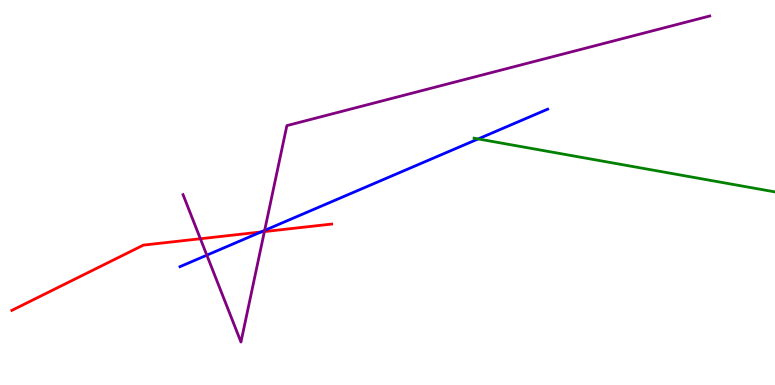[{'lines': ['blue', 'red'], 'intersections': [{'x': 3.37, 'y': 3.97}]}, {'lines': ['green', 'red'], 'intersections': []}, {'lines': ['purple', 'red'], 'intersections': [{'x': 2.59, 'y': 3.8}, {'x': 3.41, 'y': 3.98}]}, {'lines': ['blue', 'green'], 'intersections': [{'x': 6.17, 'y': 6.39}]}, {'lines': ['blue', 'purple'], 'intersections': [{'x': 2.67, 'y': 3.37}, {'x': 3.41, 'y': 4.02}]}, {'lines': ['green', 'purple'], 'intersections': []}]